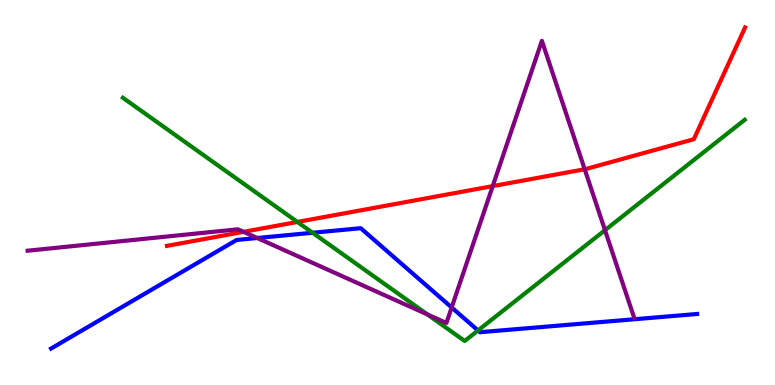[{'lines': ['blue', 'red'], 'intersections': []}, {'lines': ['green', 'red'], 'intersections': [{'x': 3.84, 'y': 4.24}]}, {'lines': ['purple', 'red'], 'intersections': [{'x': 3.14, 'y': 3.98}, {'x': 6.36, 'y': 5.17}, {'x': 7.54, 'y': 5.6}]}, {'lines': ['blue', 'green'], 'intersections': [{'x': 4.03, 'y': 3.95}, {'x': 6.17, 'y': 1.42}]}, {'lines': ['blue', 'purple'], 'intersections': [{'x': 3.32, 'y': 3.82}, {'x': 5.83, 'y': 2.01}]}, {'lines': ['green', 'purple'], 'intersections': [{'x': 5.51, 'y': 1.83}, {'x': 7.81, 'y': 4.02}]}]